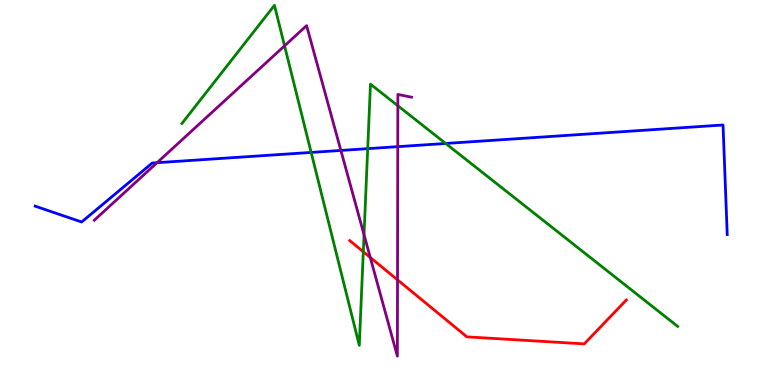[{'lines': ['blue', 'red'], 'intersections': []}, {'lines': ['green', 'red'], 'intersections': [{'x': 4.69, 'y': 3.46}]}, {'lines': ['purple', 'red'], 'intersections': [{'x': 4.78, 'y': 3.31}, {'x': 5.13, 'y': 2.73}]}, {'lines': ['blue', 'green'], 'intersections': [{'x': 4.01, 'y': 6.04}, {'x': 4.74, 'y': 6.14}, {'x': 5.75, 'y': 6.27}]}, {'lines': ['blue', 'purple'], 'intersections': [{'x': 2.03, 'y': 5.77}, {'x': 4.4, 'y': 6.09}, {'x': 5.13, 'y': 6.19}]}, {'lines': ['green', 'purple'], 'intersections': [{'x': 3.67, 'y': 8.81}, {'x': 4.7, 'y': 3.9}, {'x': 5.13, 'y': 7.25}]}]